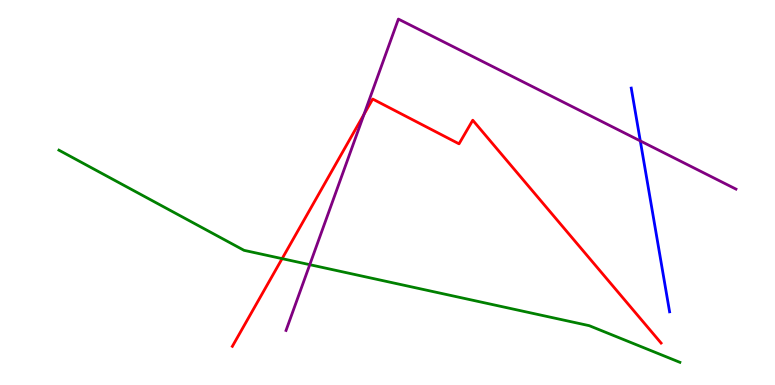[{'lines': ['blue', 'red'], 'intersections': []}, {'lines': ['green', 'red'], 'intersections': [{'x': 3.64, 'y': 3.28}]}, {'lines': ['purple', 'red'], 'intersections': [{'x': 4.7, 'y': 7.03}]}, {'lines': ['blue', 'green'], 'intersections': []}, {'lines': ['blue', 'purple'], 'intersections': [{'x': 8.26, 'y': 6.34}]}, {'lines': ['green', 'purple'], 'intersections': [{'x': 4.0, 'y': 3.13}]}]